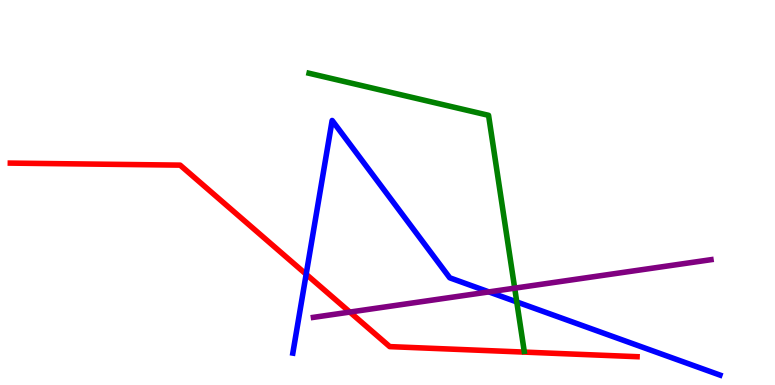[{'lines': ['blue', 'red'], 'intersections': [{'x': 3.95, 'y': 2.88}]}, {'lines': ['green', 'red'], 'intersections': []}, {'lines': ['purple', 'red'], 'intersections': [{'x': 4.51, 'y': 1.89}]}, {'lines': ['blue', 'green'], 'intersections': [{'x': 6.67, 'y': 2.16}]}, {'lines': ['blue', 'purple'], 'intersections': [{'x': 6.31, 'y': 2.42}]}, {'lines': ['green', 'purple'], 'intersections': [{'x': 6.64, 'y': 2.52}]}]